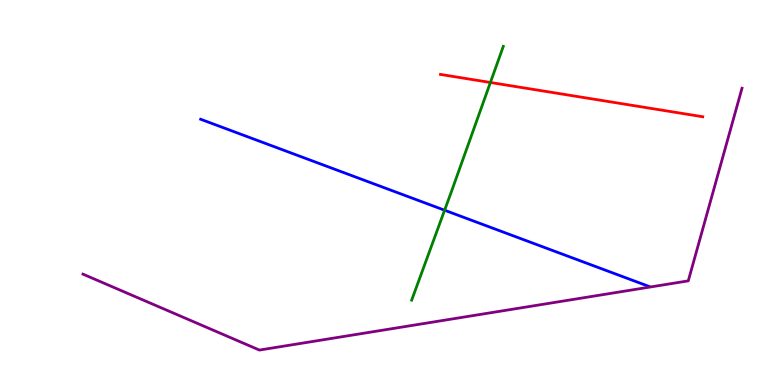[{'lines': ['blue', 'red'], 'intersections': []}, {'lines': ['green', 'red'], 'intersections': [{'x': 6.33, 'y': 7.86}]}, {'lines': ['purple', 'red'], 'intersections': []}, {'lines': ['blue', 'green'], 'intersections': [{'x': 5.74, 'y': 4.54}]}, {'lines': ['blue', 'purple'], 'intersections': []}, {'lines': ['green', 'purple'], 'intersections': []}]